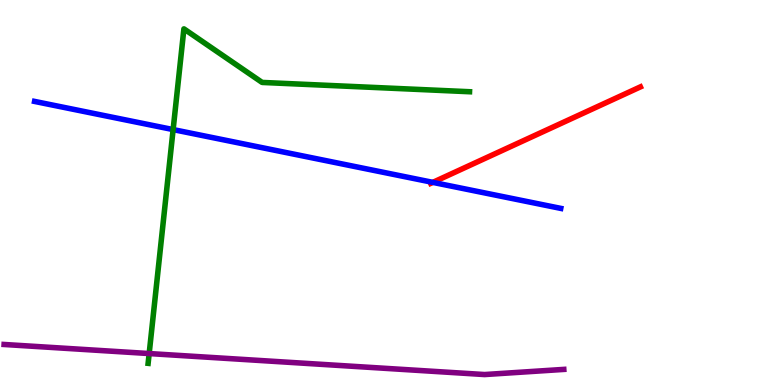[{'lines': ['blue', 'red'], 'intersections': [{'x': 5.58, 'y': 5.26}]}, {'lines': ['green', 'red'], 'intersections': []}, {'lines': ['purple', 'red'], 'intersections': []}, {'lines': ['blue', 'green'], 'intersections': [{'x': 2.23, 'y': 6.63}]}, {'lines': ['blue', 'purple'], 'intersections': []}, {'lines': ['green', 'purple'], 'intersections': [{'x': 1.92, 'y': 0.817}]}]